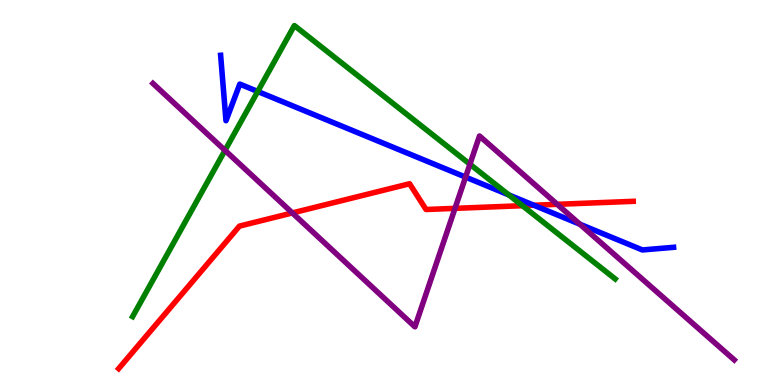[{'lines': ['blue', 'red'], 'intersections': [{'x': 6.89, 'y': 4.67}]}, {'lines': ['green', 'red'], 'intersections': [{'x': 6.74, 'y': 4.66}]}, {'lines': ['purple', 'red'], 'intersections': [{'x': 3.77, 'y': 4.47}, {'x': 5.87, 'y': 4.59}, {'x': 7.19, 'y': 4.69}]}, {'lines': ['blue', 'green'], 'intersections': [{'x': 3.33, 'y': 7.62}, {'x': 6.57, 'y': 4.94}]}, {'lines': ['blue', 'purple'], 'intersections': [{'x': 6.01, 'y': 5.4}, {'x': 7.48, 'y': 4.18}]}, {'lines': ['green', 'purple'], 'intersections': [{'x': 2.9, 'y': 6.09}, {'x': 6.06, 'y': 5.73}]}]